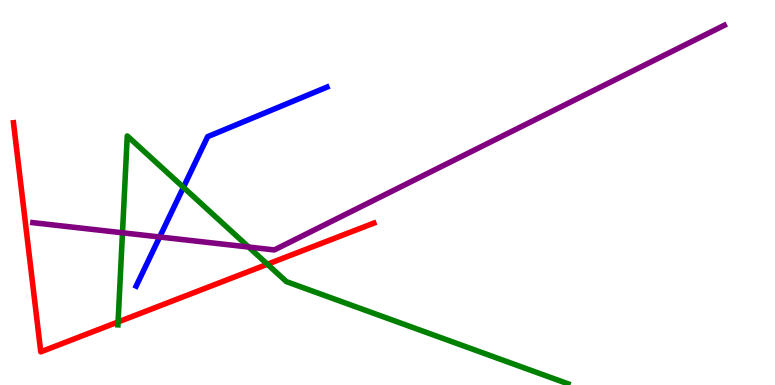[{'lines': ['blue', 'red'], 'intersections': []}, {'lines': ['green', 'red'], 'intersections': [{'x': 1.52, 'y': 1.64}, {'x': 3.45, 'y': 3.14}]}, {'lines': ['purple', 'red'], 'intersections': []}, {'lines': ['blue', 'green'], 'intersections': [{'x': 2.37, 'y': 5.13}]}, {'lines': ['blue', 'purple'], 'intersections': [{'x': 2.06, 'y': 3.84}]}, {'lines': ['green', 'purple'], 'intersections': [{'x': 1.58, 'y': 3.95}, {'x': 3.21, 'y': 3.58}]}]